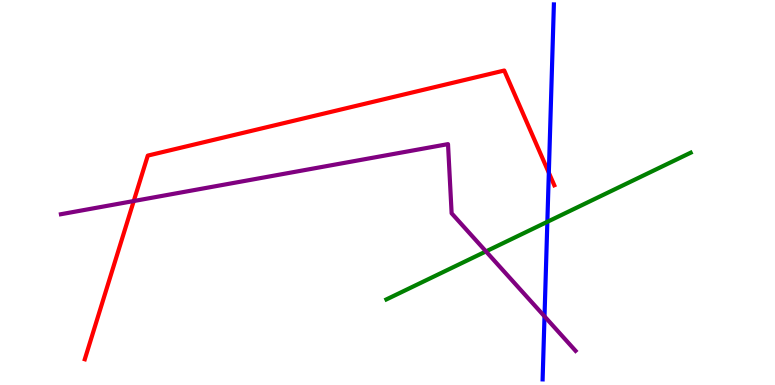[{'lines': ['blue', 'red'], 'intersections': [{'x': 7.08, 'y': 5.51}]}, {'lines': ['green', 'red'], 'intersections': []}, {'lines': ['purple', 'red'], 'intersections': [{'x': 1.73, 'y': 4.78}]}, {'lines': ['blue', 'green'], 'intersections': [{'x': 7.06, 'y': 4.24}]}, {'lines': ['blue', 'purple'], 'intersections': [{'x': 7.03, 'y': 1.78}]}, {'lines': ['green', 'purple'], 'intersections': [{'x': 6.27, 'y': 3.47}]}]